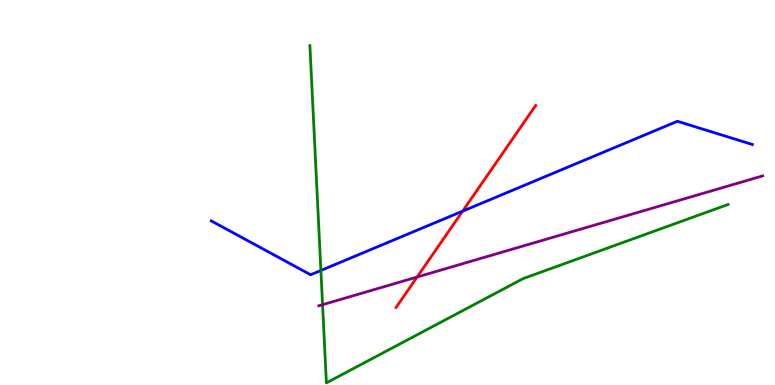[{'lines': ['blue', 'red'], 'intersections': [{'x': 5.97, 'y': 4.52}]}, {'lines': ['green', 'red'], 'intersections': []}, {'lines': ['purple', 'red'], 'intersections': [{'x': 5.38, 'y': 2.8}]}, {'lines': ['blue', 'green'], 'intersections': [{'x': 4.14, 'y': 2.98}]}, {'lines': ['blue', 'purple'], 'intersections': []}, {'lines': ['green', 'purple'], 'intersections': [{'x': 4.16, 'y': 2.09}]}]